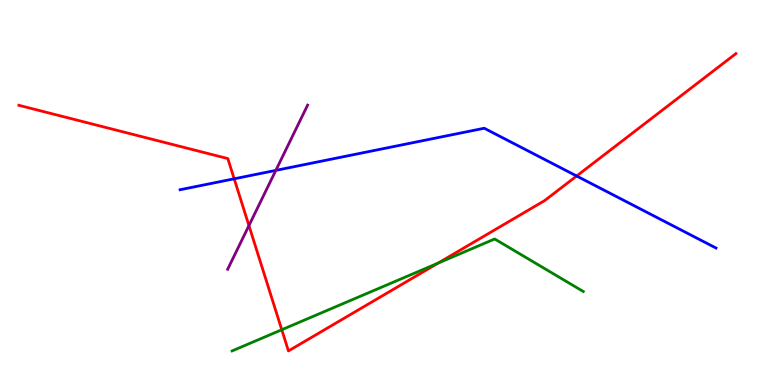[{'lines': ['blue', 'red'], 'intersections': [{'x': 3.02, 'y': 5.36}, {'x': 7.44, 'y': 5.43}]}, {'lines': ['green', 'red'], 'intersections': [{'x': 3.64, 'y': 1.44}, {'x': 5.65, 'y': 3.17}]}, {'lines': ['purple', 'red'], 'intersections': [{'x': 3.21, 'y': 4.14}]}, {'lines': ['blue', 'green'], 'intersections': []}, {'lines': ['blue', 'purple'], 'intersections': [{'x': 3.56, 'y': 5.57}]}, {'lines': ['green', 'purple'], 'intersections': []}]